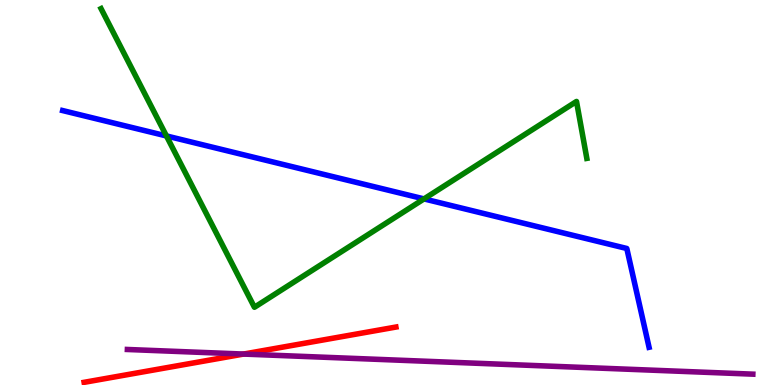[{'lines': ['blue', 'red'], 'intersections': []}, {'lines': ['green', 'red'], 'intersections': []}, {'lines': ['purple', 'red'], 'intersections': [{'x': 3.14, 'y': 0.804}]}, {'lines': ['blue', 'green'], 'intersections': [{'x': 2.15, 'y': 6.47}, {'x': 5.47, 'y': 4.83}]}, {'lines': ['blue', 'purple'], 'intersections': []}, {'lines': ['green', 'purple'], 'intersections': []}]